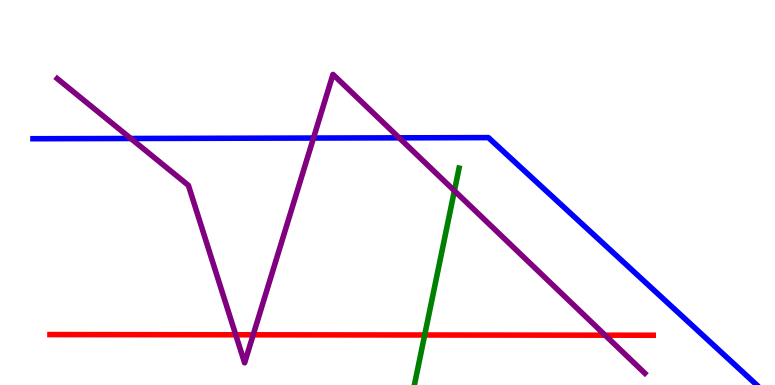[{'lines': ['blue', 'red'], 'intersections': []}, {'lines': ['green', 'red'], 'intersections': [{'x': 5.48, 'y': 1.3}]}, {'lines': ['purple', 'red'], 'intersections': [{'x': 3.04, 'y': 1.3}, {'x': 3.27, 'y': 1.3}, {'x': 7.81, 'y': 1.29}]}, {'lines': ['blue', 'green'], 'intersections': []}, {'lines': ['blue', 'purple'], 'intersections': [{'x': 1.69, 'y': 6.4}, {'x': 4.04, 'y': 6.41}, {'x': 5.15, 'y': 6.42}]}, {'lines': ['green', 'purple'], 'intersections': [{'x': 5.86, 'y': 5.04}]}]